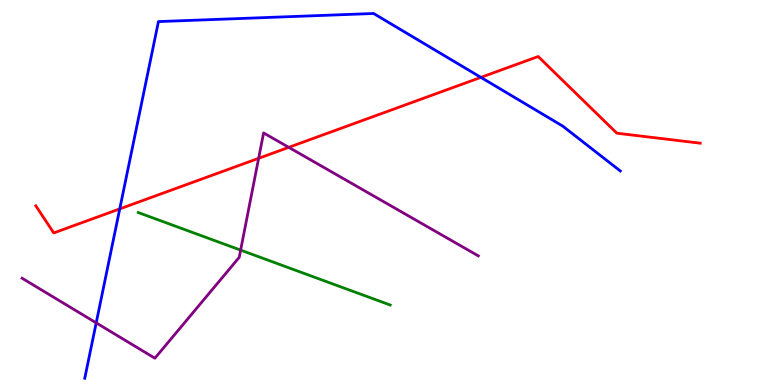[{'lines': ['blue', 'red'], 'intersections': [{'x': 1.55, 'y': 4.57}, {'x': 6.21, 'y': 7.99}]}, {'lines': ['green', 'red'], 'intersections': []}, {'lines': ['purple', 'red'], 'intersections': [{'x': 3.34, 'y': 5.89}, {'x': 3.73, 'y': 6.17}]}, {'lines': ['blue', 'green'], 'intersections': []}, {'lines': ['blue', 'purple'], 'intersections': [{'x': 1.24, 'y': 1.61}]}, {'lines': ['green', 'purple'], 'intersections': [{'x': 3.1, 'y': 3.5}]}]